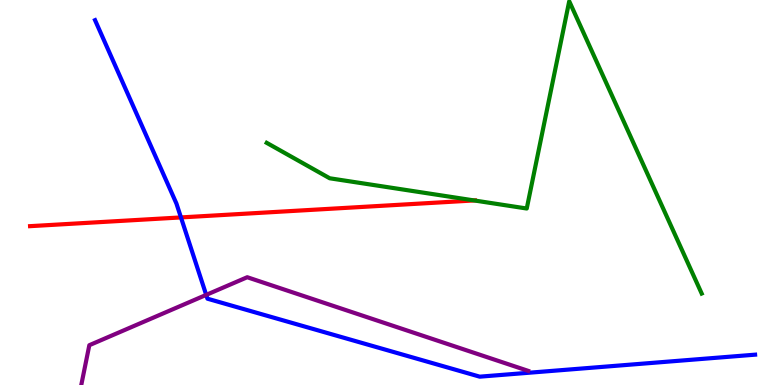[{'lines': ['blue', 'red'], 'intersections': [{'x': 2.33, 'y': 4.35}]}, {'lines': ['green', 'red'], 'intersections': [{'x': 6.12, 'y': 4.79}]}, {'lines': ['purple', 'red'], 'intersections': []}, {'lines': ['blue', 'green'], 'intersections': []}, {'lines': ['blue', 'purple'], 'intersections': [{'x': 2.66, 'y': 2.34}]}, {'lines': ['green', 'purple'], 'intersections': []}]